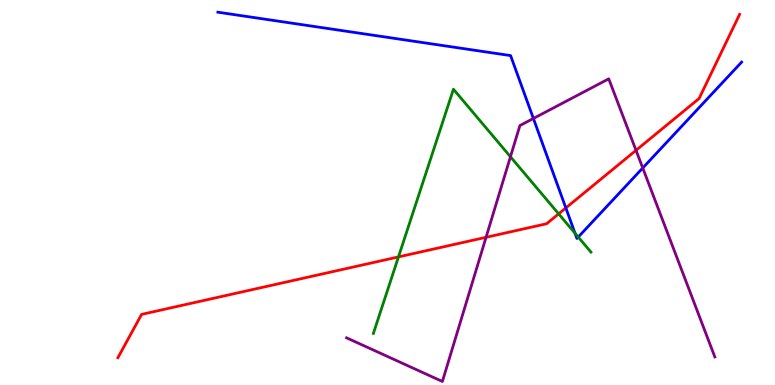[{'lines': ['blue', 'red'], 'intersections': [{'x': 7.3, 'y': 4.6}]}, {'lines': ['green', 'red'], 'intersections': [{'x': 5.14, 'y': 3.33}, {'x': 7.21, 'y': 4.45}]}, {'lines': ['purple', 'red'], 'intersections': [{'x': 6.27, 'y': 3.84}, {'x': 8.21, 'y': 6.1}]}, {'lines': ['blue', 'green'], 'intersections': [{'x': 7.42, 'y': 3.94}, {'x': 7.46, 'y': 3.84}]}, {'lines': ['blue', 'purple'], 'intersections': [{'x': 6.88, 'y': 6.92}, {'x': 8.29, 'y': 5.64}]}, {'lines': ['green', 'purple'], 'intersections': [{'x': 6.59, 'y': 5.93}]}]